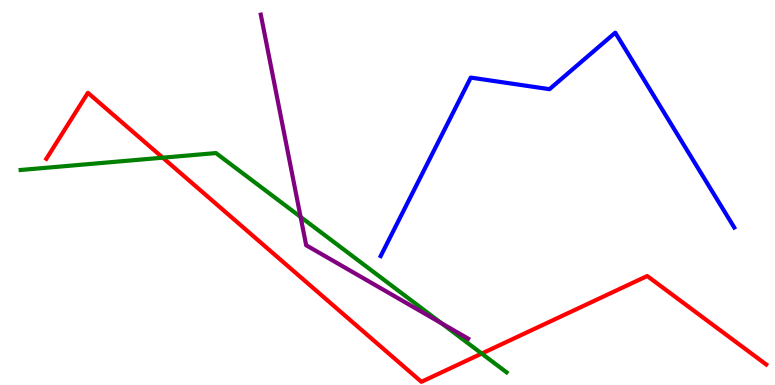[{'lines': ['blue', 'red'], 'intersections': []}, {'lines': ['green', 'red'], 'intersections': [{'x': 2.1, 'y': 5.9}, {'x': 6.22, 'y': 0.817}]}, {'lines': ['purple', 'red'], 'intersections': []}, {'lines': ['blue', 'green'], 'intersections': []}, {'lines': ['blue', 'purple'], 'intersections': []}, {'lines': ['green', 'purple'], 'intersections': [{'x': 3.88, 'y': 4.37}, {'x': 5.7, 'y': 1.6}]}]